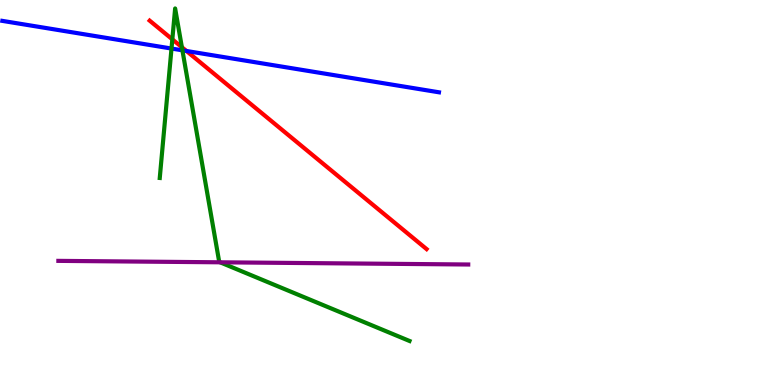[{'lines': ['blue', 'red'], 'intersections': [{'x': 2.41, 'y': 8.68}]}, {'lines': ['green', 'red'], 'intersections': [{'x': 2.22, 'y': 8.98}, {'x': 2.35, 'y': 8.77}]}, {'lines': ['purple', 'red'], 'intersections': []}, {'lines': ['blue', 'green'], 'intersections': [{'x': 2.21, 'y': 8.74}, {'x': 2.35, 'y': 8.69}]}, {'lines': ['blue', 'purple'], 'intersections': []}, {'lines': ['green', 'purple'], 'intersections': [{'x': 2.84, 'y': 3.19}]}]